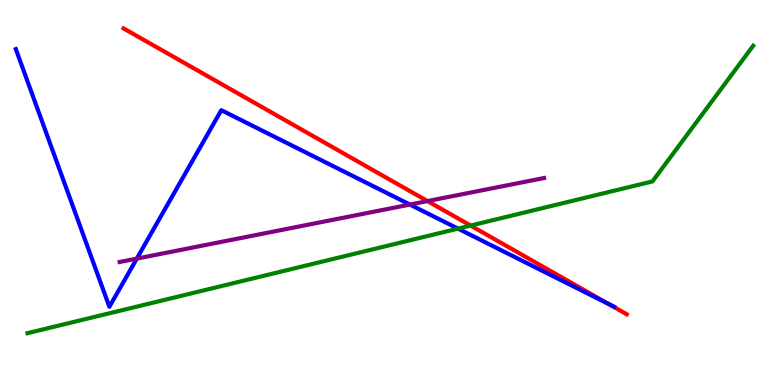[{'lines': ['blue', 'red'], 'intersections': [{'x': 7.86, 'y': 2.1}]}, {'lines': ['green', 'red'], 'intersections': [{'x': 6.07, 'y': 4.14}]}, {'lines': ['purple', 'red'], 'intersections': [{'x': 5.52, 'y': 4.78}]}, {'lines': ['blue', 'green'], 'intersections': [{'x': 5.91, 'y': 4.06}]}, {'lines': ['blue', 'purple'], 'intersections': [{'x': 1.77, 'y': 3.28}, {'x': 5.29, 'y': 4.69}]}, {'lines': ['green', 'purple'], 'intersections': []}]